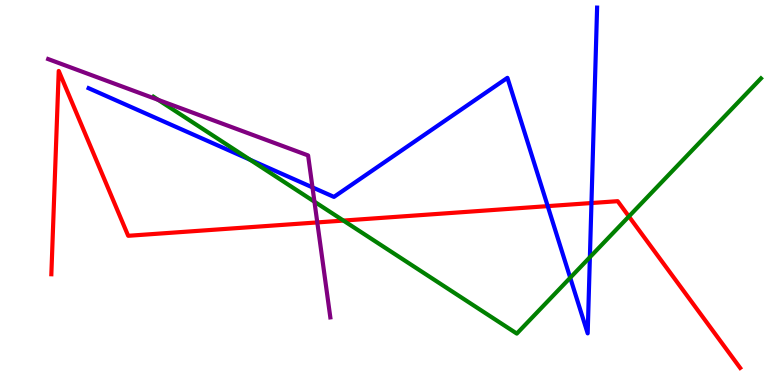[{'lines': ['blue', 'red'], 'intersections': [{'x': 7.07, 'y': 4.65}, {'x': 7.63, 'y': 4.73}]}, {'lines': ['green', 'red'], 'intersections': [{'x': 4.43, 'y': 4.27}, {'x': 8.11, 'y': 4.38}]}, {'lines': ['purple', 'red'], 'intersections': [{'x': 4.09, 'y': 4.22}]}, {'lines': ['blue', 'green'], 'intersections': [{'x': 3.23, 'y': 5.85}, {'x': 7.36, 'y': 2.79}, {'x': 7.61, 'y': 3.32}]}, {'lines': ['blue', 'purple'], 'intersections': [{'x': 4.03, 'y': 5.13}]}, {'lines': ['green', 'purple'], 'intersections': [{'x': 2.04, 'y': 7.41}, {'x': 4.06, 'y': 4.76}]}]